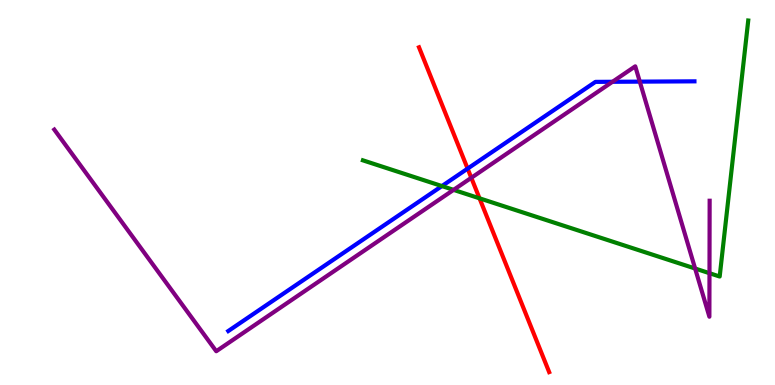[{'lines': ['blue', 'red'], 'intersections': [{'x': 6.03, 'y': 5.62}]}, {'lines': ['green', 'red'], 'intersections': [{'x': 6.19, 'y': 4.85}]}, {'lines': ['purple', 'red'], 'intersections': [{'x': 6.08, 'y': 5.38}]}, {'lines': ['blue', 'green'], 'intersections': [{'x': 5.7, 'y': 5.17}]}, {'lines': ['blue', 'purple'], 'intersections': [{'x': 7.9, 'y': 7.88}, {'x': 8.26, 'y': 7.88}]}, {'lines': ['green', 'purple'], 'intersections': [{'x': 5.85, 'y': 5.07}, {'x': 8.97, 'y': 3.03}, {'x': 9.15, 'y': 2.9}]}]